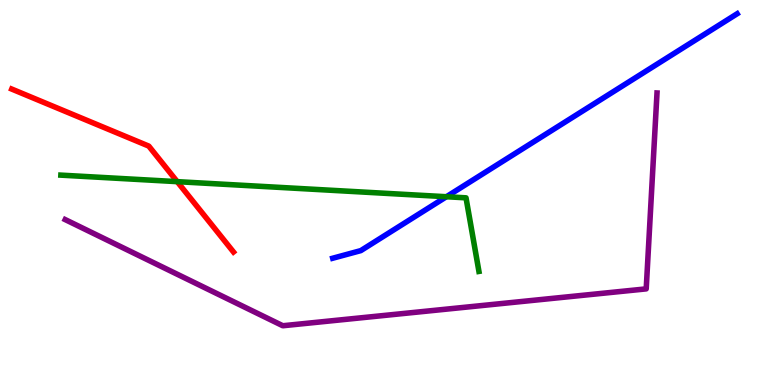[{'lines': ['blue', 'red'], 'intersections': []}, {'lines': ['green', 'red'], 'intersections': [{'x': 2.29, 'y': 5.28}]}, {'lines': ['purple', 'red'], 'intersections': []}, {'lines': ['blue', 'green'], 'intersections': [{'x': 5.76, 'y': 4.89}]}, {'lines': ['blue', 'purple'], 'intersections': []}, {'lines': ['green', 'purple'], 'intersections': []}]